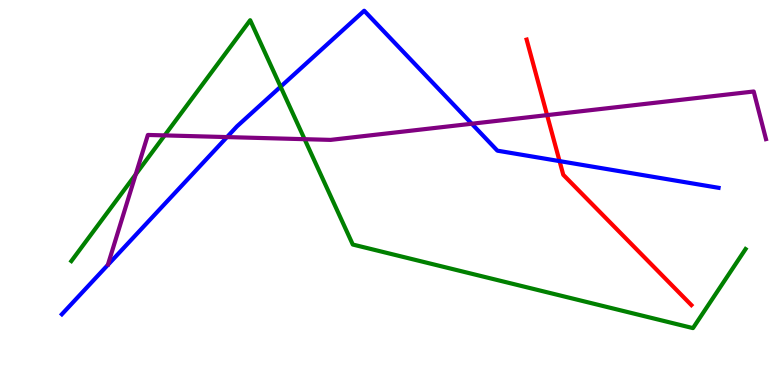[{'lines': ['blue', 'red'], 'intersections': [{'x': 7.22, 'y': 5.82}]}, {'lines': ['green', 'red'], 'intersections': []}, {'lines': ['purple', 'red'], 'intersections': [{'x': 7.06, 'y': 7.01}]}, {'lines': ['blue', 'green'], 'intersections': [{'x': 3.62, 'y': 7.75}]}, {'lines': ['blue', 'purple'], 'intersections': [{'x': 2.93, 'y': 6.44}, {'x': 6.09, 'y': 6.79}]}, {'lines': ['green', 'purple'], 'intersections': [{'x': 1.75, 'y': 5.47}, {'x': 2.12, 'y': 6.48}, {'x': 3.93, 'y': 6.38}]}]